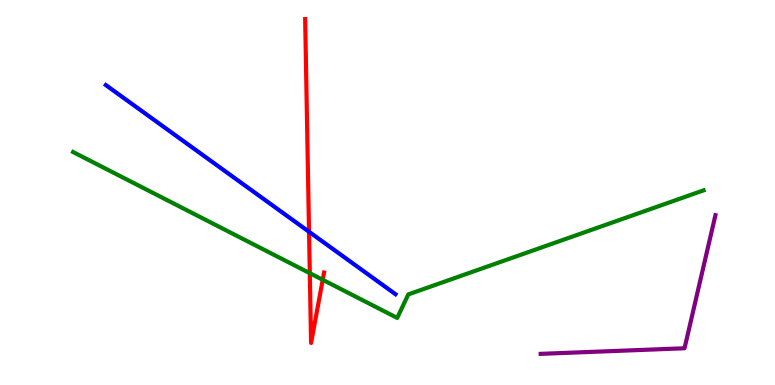[{'lines': ['blue', 'red'], 'intersections': [{'x': 3.99, 'y': 3.98}]}, {'lines': ['green', 'red'], 'intersections': [{'x': 4.0, 'y': 2.9}, {'x': 4.16, 'y': 2.73}]}, {'lines': ['purple', 'red'], 'intersections': []}, {'lines': ['blue', 'green'], 'intersections': []}, {'lines': ['blue', 'purple'], 'intersections': []}, {'lines': ['green', 'purple'], 'intersections': []}]